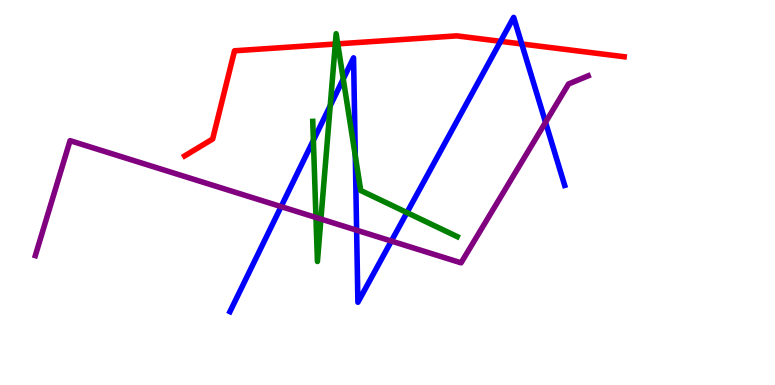[{'lines': ['blue', 'red'], 'intersections': [{'x': 6.46, 'y': 8.93}, {'x': 6.73, 'y': 8.86}]}, {'lines': ['green', 'red'], 'intersections': [{'x': 4.33, 'y': 8.86}, {'x': 4.36, 'y': 8.86}]}, {'lines': ['purple', 'red'], 'intersections': []}, {'lines': ['blue', 'green'], 'intersections': [{'x': 4.04, 'y': 6.36}, {'x': 4.26, 'y': 7.25}, {'x': 4.43, 'y': 7.95}, {'x': 4.58, 'y': 5.95}, {'x': 5.25, 'y': 4.48}]}, {'lines': ['blue', 'purple'], 'intersections': [{'x': 3.63, 'y': 4.63}, {'x': 4.6, 'y': 4.02}, {'x': 5.05, 'y': 3.74}, {'x': 7.04, 'y': 6.82}]}, {'lines': ['green', 'purple'], 'intersections': [{'x': 4.08, 'y': 4.35}, {'x': 4.14, 'y': 4.31}]}]